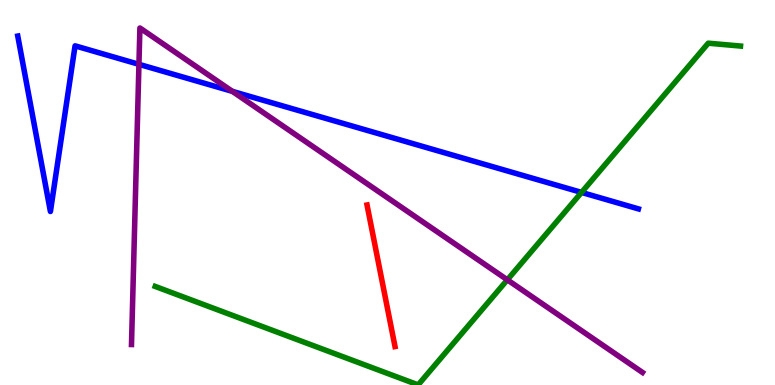[{'lines': ['blue', 'red'], 'intersections': []}, {'lines': ['green', 'red'], 'intersections': []}, {'lines': ['purple', 'red'], 'intersections': []}, {'lines': ['blue', 'green'], 'intersections': [{'x': 7.5, 'y': 5.0}]}, {'lines': ['blue', 'purple'], 'intersections': [{'x': 1.79, 'y': 8.33}, {'x': 3.0, 'y': 7.63}]}, {'lines': ['green', 'purple'], 'intersections': [{'x': 6.55, 'y': 2.73}]}]